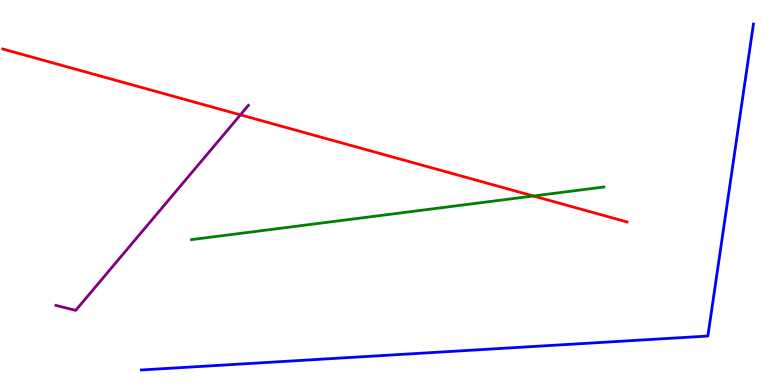[{'lines': ['blue', 'red'], 'intersections': []}, {'lines': ['green', 'red'], 'intersections': [{'x': 6.88, 'y': 4.91}]}, {'lines': ['purple', 'red'], 'intersections': [{'x': 3.1, 'y': 7.02}]}, {'lines': ['blue', 'green'], 'intersections': []}, {'lines': ['blue', 'purple'], 'intersections': []}, {'lines': ['green', 'purple'], 'intersections': []}]